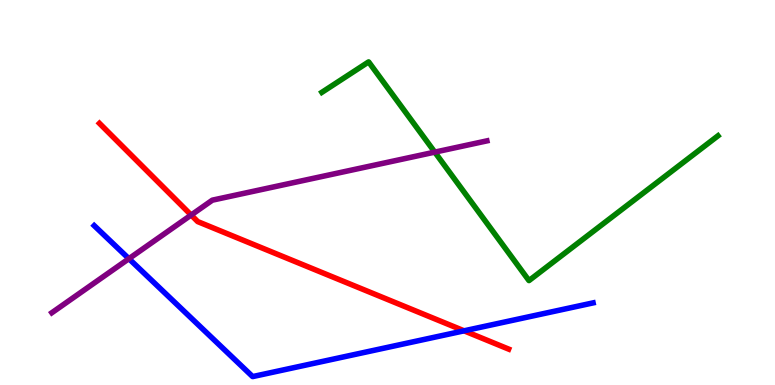[{'lines': ['blue', 'red'], 'intersections': [{'x': 5.99, 'y': 1.41}]}, {'lines': ['green', 'red'], 'intersections': []}, {'lines': ['purple', 'red'], 'intersections': [{'x': 2.47, 'y': 4.41}]}, {'lines': ['blue', 'green'], 'intersections': []}, {'lines': ['blue', 'purple'], 'intersections': [{'x': 1.66, 'y': 3.28}]}, {'lines': ['green', 'purple'], 'intersections': [{'x': 5.61, 'y': 6.05}]}]